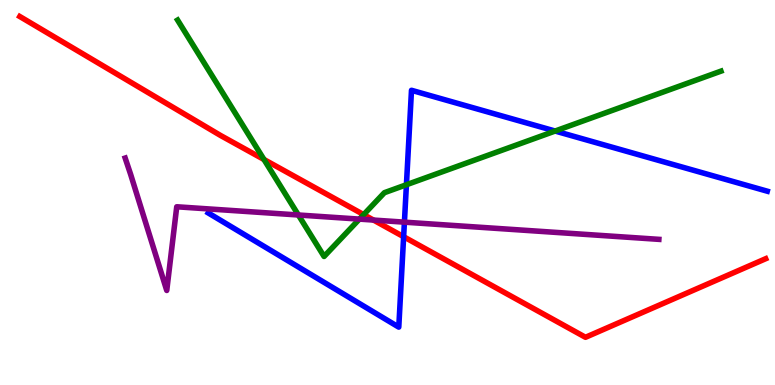[{'lines': ['blue', 'red'], 'intersections': [{'x': 5.21, 'y': 3.85}]}, {'lines': ['green', 'red'], 'intersections': [{'x': 3.41, 'y': 5.86}, {'x': 4.69, 'y': 4.43}]}, {'lines': ['purple', 'red'], 'intersections': [{'x': 4.82, 'y': 4.28}]}, {'lines': ['blue', 'green'], 'intersections': [{'x': 5.24, 'y': 5.2}, {'x': 7.16, 'y': 6.6}]}, {'lines': ['blue', 'purple'], 'intersections': [{'x': 5.22, 'y': 4.23}]}, {'lines': ['green', 'purple'], 'intersections': [{'x': 3.85, 'y': 4.42}, {'x': 4.64, 'y': 4.31}]}]